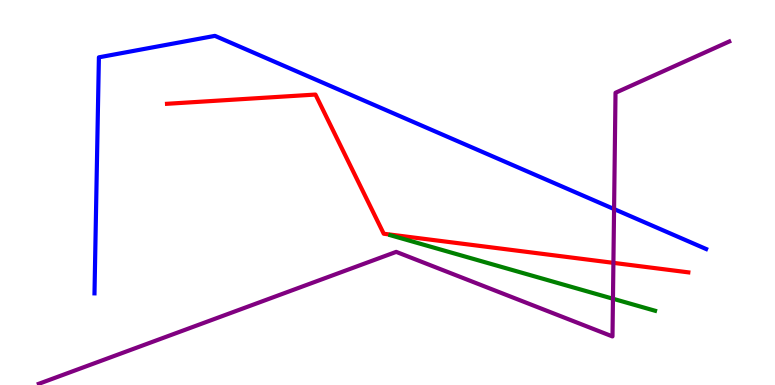[{'lines': ['blue', 'red'], 'intersections': []}, {'lines': ['green', 'red'], 'intersections': []}, {'lines': ['purple', 'red'], 'intersections': [{'x': 7.91, 'y': 3.17}]}, {'lines': ['blue', 'green'], 'intersections': []}, {'lines': ['blue', 'purple'], 'intersections': [{'x': 7.92, 'y': 4.57}]}, {'lines': ['green', 'purple'], 'intersections': [{'x': 7.91, 'y': 2.24}]}]